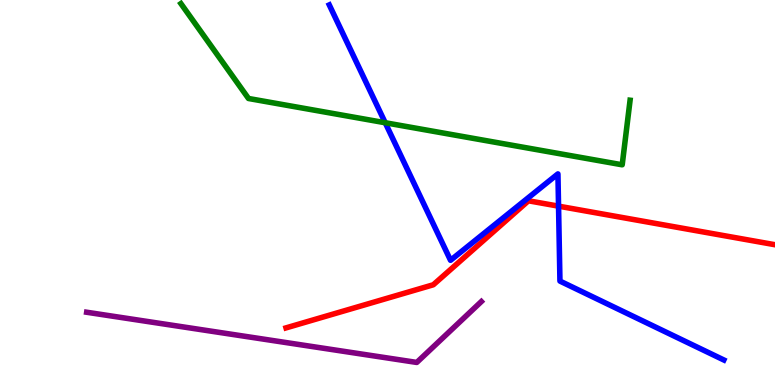[{'lines': ['blue', 'red'], 'intersections': [{'x': 7.21, 'y': 4.65}]}, {'lines': ['green', 'red'], 'intersections': []}, {'lines': ['purple', 'red'], 'intersections': []}, {'lines': ['blue', 'green'], 'intersections': [{'x': 4.97, 'y': 6.81}]}, {'lines': ['blue', 'purple'], 'intersections': []}, {'lines': ['green', 'purple'], 'intersections': []}]